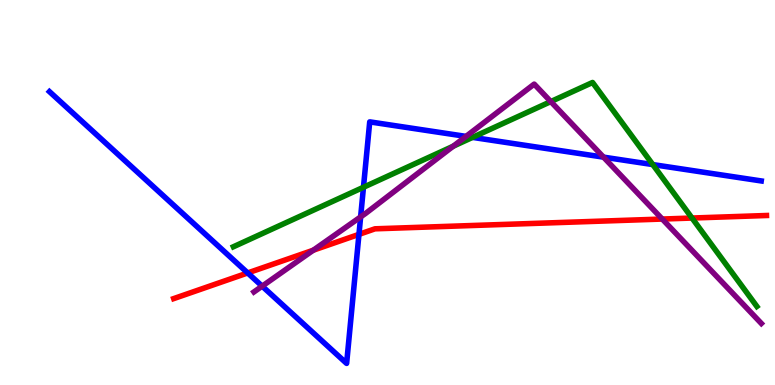[{'lines': ['blue', 'red'], 'intersections': [{'x': 3.2, 'y': 2.91}, {'x': 4.63, 'y': 3.91}]}, {'lines': ['green', 'red'], 'intersections': [{'x': 8.93, 'y': 4.34}]}, {'lines': ['purple', 'red'], 'intersections': [{'x': 4.04, 'y': 3.5}, {'x': 8.55, 'y': 4.31}]}, {'lines': ['blue', 'green'], 'intersections': [{'x': 4.69, 'y': 5.14}, {'x': 6.1, 'y': 6.43}, {'x': 8.42, 'y': 5.73}]}, {'lines': ['blue', 'purple'], 'intersections': [{'x': 3.38, 'y': 2.57}, {'x': 4.65, 'y': 4.37}, {'x': 6.01, 'y': 6.46}, {'x': 7.79, 'y': 5.92}]}, {'lines': ['green', 'purple'], 'intersections': [{'x': 5.85, 'y': 6.2}, {'x': 7.11, 'y': 7.36}]}]